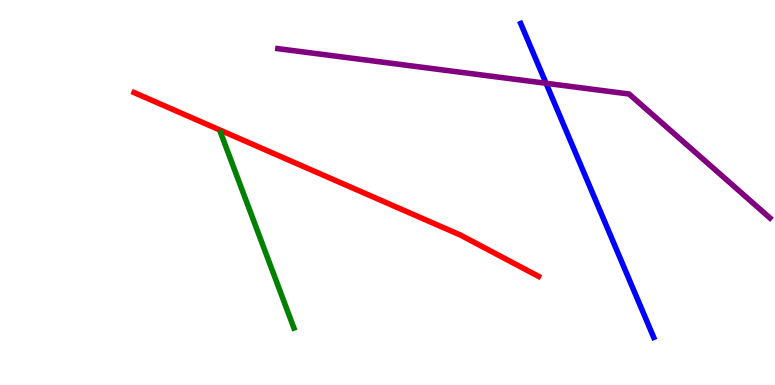[{'lines': ['blue', 'red'], 'intersections': []}, {'lines': ['green', 'red'], 'intersections': []}, {'lines': ['purple', 'red'], 'intersections': []}, {'lines': ['blue', 'green'], 'intersections': []}, {'lines': ['blue', 'purple'], 'intersections': [{'x': 7.05, 'y': 7.84}]}, {'lines': ['green', 'purple'], 'intersections': []}]